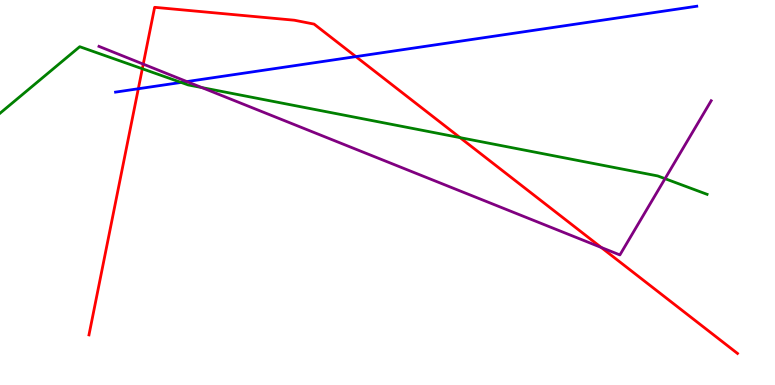[{'lines': ['blue', 'red'], 'intersections': [{'x': 1.78, 'y': 7.69}, {'x': 4.59, 'y': 8.53}]}, {'lines': ['green', 'red'], 'intersections': [{'x': 1.84, 'y': 8.21}, {'x': 5.94, 'y': 6.43}]}, {'lines': ['purple', 'red'], 'intersections': [{'x': 1.85, 'y': 8.33}, {'x': 7.76, 'y': 3.57}]}, {'lines': ['blue', 'green'], 'intersections': [{'x': 2.34, 'y': 7.86}]}, {'lines': ['blue', 'purple'], 'intersections': [{'x': 2.41, 'y': 7.88}]}, {'lines': ['green', 'purple'], 'intersections': [{'x': 2.6, 'y': 7.73}, {'x': 8.58, 'y': 5.36}]}]